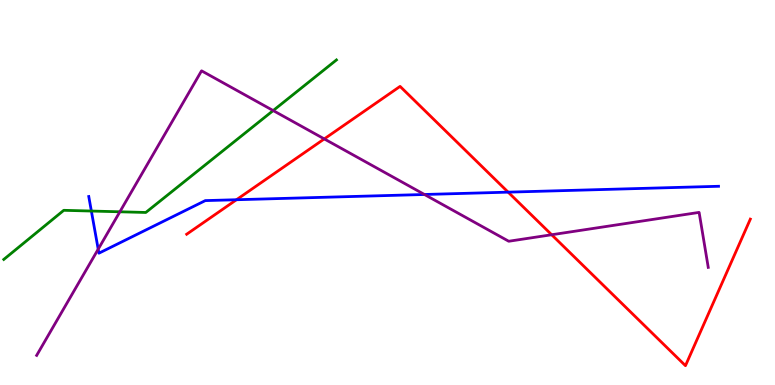[{'lines': ['blue', 'red'], 'intersections': [{'x': 3.05, 'y': 4.81}, {'x': 6.56, 'y': 5.01}]}, {'lines': ['green', 'red'], 'intersections': []}, {'lines': ['purple', 'red'], 'intersections': [{'x': 4.18, 'y': 6.39}, {'x': 7.12, 'y': 3.9}]}, {'lines': ['blue', 'green'], 'intersections': [{'x': 1.18, 'y': 4.52}]}, {'lines': ['blue', 'purple'], 'intersections': [{'x': 1.27, 'y': 3.53}, {'x': 5.48, 'y': 4.95}]}, {'lines': ['green', 'purple'], 'intersections': [{'x': 1.55, 'y': 4.5}, {'x': 3.52, 'y': 7.13}]}]